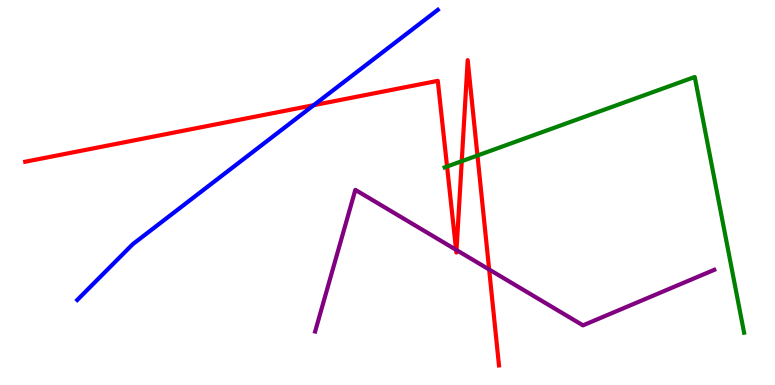[{'lines': ['blue', 'red'], 'intersections': [{'x': 4.05, 'y': 7.27}]}, {'lines': ['green', 'red'], 'intersections': [{'x': 5.77, 'y': 5.68}, {'x': 5.96, 'y': 5.81}, {'x': 6.16, 'y': 5.96}]}, {'lines': ['purple', 'red'], 'intersections': [{'x': 5.88, 'y': 3.51}, {'x': 5.89, 'y': 3.5}, {'x': 6.31, 'y': 3.0}]}, {'lines': ['blue', 'green'], 'intersections': []}, {'lines': ['blue', 'purple'], 'intersections': []}, {'lines': ['green', 'purple'], 'intersections': []}]